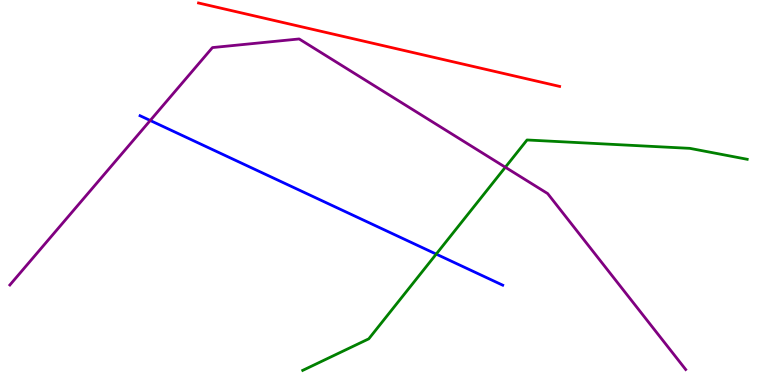[{'lines': ['blue', 'red'], 'intersections': []}, {'lines': ['green', 'red'], 'intersections': []}, {'lines': ['purple', 'red'], 'intersections': []}, {'lines': ['blue', 'green'], 'intersections': [{'x': 5.63, 'y': 3.4}]}, {'lines': ['blue', 'purple'], 'intersections': [{'x': 1.94, 'y': 6.87}]}, {'lines': ['green', 'purple'], 'intersections': [{'x': 6.52, 'y': 5.66}]}]